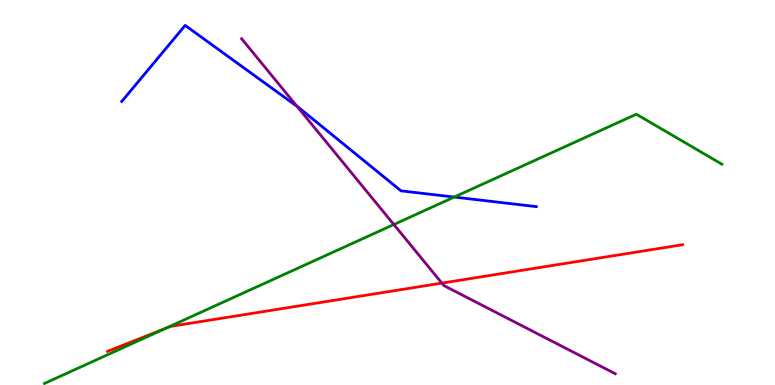[{'lines': ['blue', 'red'], 'intersections': []}, {'lines': ['green', 'red'], 'intersections': [{'x': 2.14, 'y': 1.47}]}, {'lines': ['purple', 'red'], 'intersections': [{'x': 5.7, 'y': 2.65}]}, {'lines': ['blue', 'green'], 'intersections': [{'x': 5.86, 'y': 4.88}]}, {'lines': ['blue', 'purple'], 'intersections': [{'x': 3.83, 'y': 7.24}]}, {'lines': ['green', 'purple'], 'intersections': [{'x': 5.08, 'y': 4.17}]}]